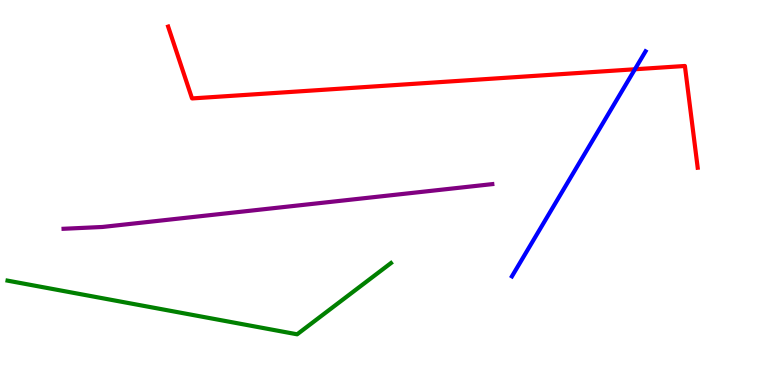[{'lines': ['blue', 'red'], 'intersections': [{'x': 8.19, 'y': 8.2}]}, {'lines': ['green', 'red'], 'intersections': []}, {'lines': ['purple', 'red'], 'intersections': []}, {'lines': ['blue', 'green'], 'intersections': []}, {'lines': ['blue', 'purple'], 'intersections': []}, {'lines': ['green', 'purple'], 'intersections': []}]